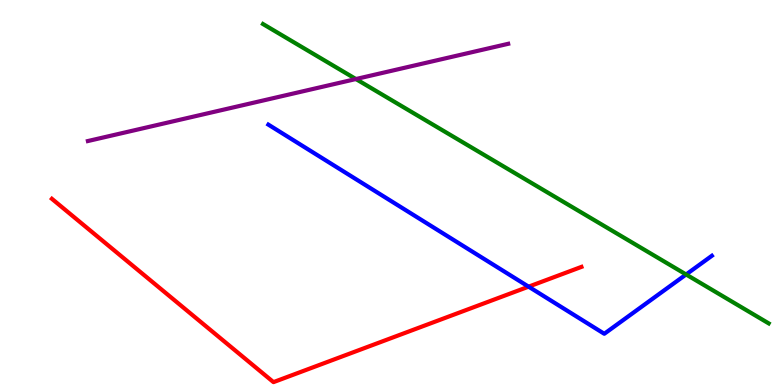[{'lines': ['blue', 'red'], 'intersections': [{'x': 6.82, 'y': 2.55}]}, {'lines': ['green', 'red'], 'intersections': []}, {'lines': ['purple', 'red'], 'intersections': []}, {'lines': ['blue', 'green'], 'intersections': [{'x': 8.85, 'y': 2.87}]}, {'lines': ['blue', 'purple'], 'intersections': []}, {'lines': ['green', 'purple'], 'intersections': [{'x': 4.59, 'y': 7.95}]}]